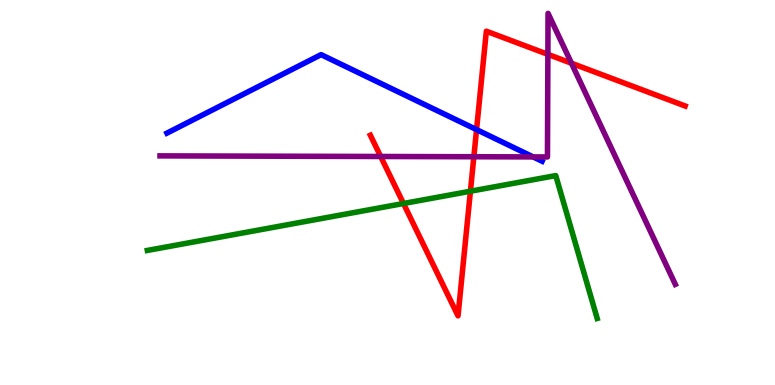[{'lines': ['blue', 'red'], 'intersections': [{'x': 6.15, 'y': 6.63}]}, {'lines': ['green', 'red'], 'intersections': [{'x': 5.21, 'y': 4.71}, {'x': 6.07, 'y': 5.03}]}, {'lines': ['purple', 'red'], 'intersections': [{'x': 4.91, 'y': 5.94}, {'x': 6.11, 'y': 5.93}, {'x': 7.07, 'y': 8.59}, {'x': 7.37, 'y': 8.36}]}, {'lines': ['blue', 'green'], 'intersections': []}, {'lines': ['blue', 'purple'], 'intersections': [{'x': 6.88, 'y': 5.92}]}, {'lines': ['green', 'purple'], 'intersections': []}]